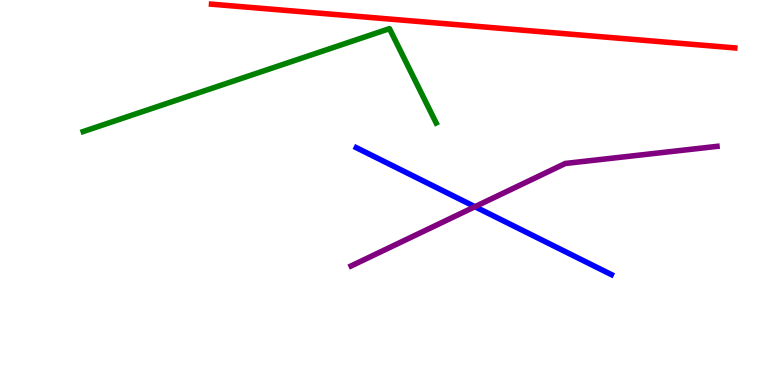[{'lines': ['blue', 'red'], 'intersections': []}, {'lines': ['green', 'red'], 'intersections': []}, {'lines': ['purple', 'red'], 'intersections': []}, {'lines': ['blue', 'green'], 'intersections': []}, {'lines': ['blue', 'purple'], 'intersections': [{'x': 6.13, 'y': 4.63}]}, {'lines': ['green', 'purple'], 'intersections': []}]